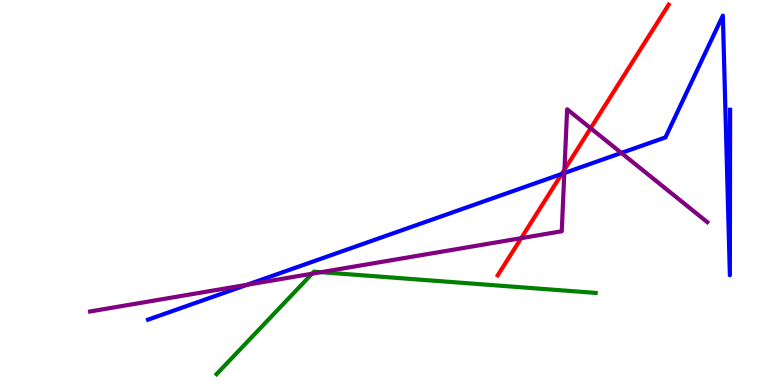[{'lines': ['blue', 'red'], 'intersections': [{'x': 7.25, 'y': 5.48}]}, {'lines': ['green', 'red'], 'intersections': []}, {'lines': ['purple', 'red'], 'intersections': [{'x': 6.73, 'y': 3.81}, {'x': 7.28, 'y': 5.59}, {'x': 7.62, 'y': 6.67}]}, {'lines': ['blue', 'green'], 'intersections': []}, {'lines': ['blue', 'purple'], 'intersections': [{'x': 3.19, 'y': 2.6}, {'x': 7.28, 'y': 5.51}, {'x': 8.02, 'y': 6.03}]}, {'lines': ['green', 'purple'], 'intersections': [{'x': 4.03, 'y': 2.89}, {'x': 4.14, 'y': 2.93}]}]